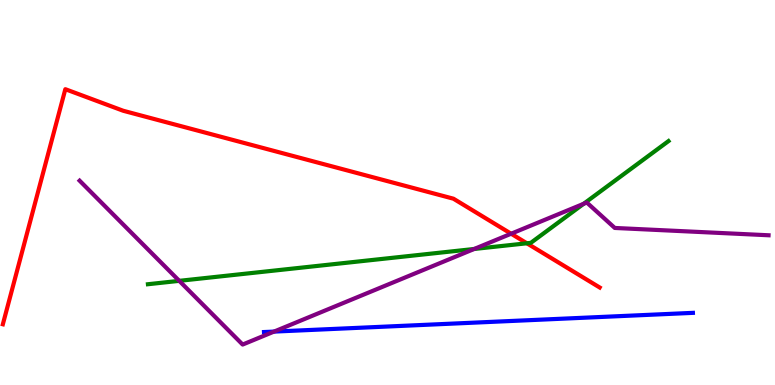[{'lines': ['blue', 'red'], 'intersections': []}, {'lines': ['green', 'red'], 'intersections': [{'x': 6.8, 'y': 3.68}]}, {'lines': ['purple', 'red'], 'intersections': [{'x': 6.6, 'y': 3.93}]}, {'lines': ['blue', 'green'], 'intersections': []}, {'lines': ['blue', 'purple'], 'intersections': [{'x': 3.54, 'y': 1.39}]}, {'lines': ['green', 'purple'], 'intersections': [{'x': 2.31, 'y': 2.71}, {'x': 6.12, 'y': 3.53}, {'x': 7.53, 'y': 4.71}]}]